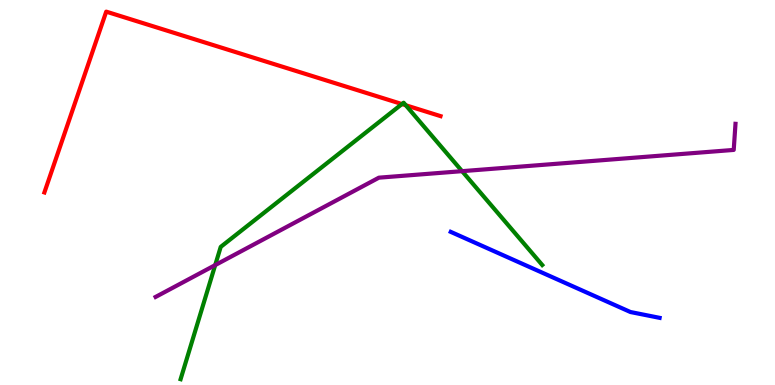[{'lines': ['blue', 'red'], 'intersections': []}, {'lines': ['green', 'red'], 'intersections': [{'x': 5.19, 'y': 7.3}, {'x': 5.24, 'y': 7.27}]}, {'lines': ['purple', 'red'], 'intersections': []}, {'lines': ['blue', 'green'], 'intersections': []}, {'lines': ['blue', 'purple'], 'intersections': []}, {'lines': ['green', 'purple'], 'intersections': [{'x': 2.78, 'y': 3.11}, {'x': 5.96, 'y': 5.55}]}]